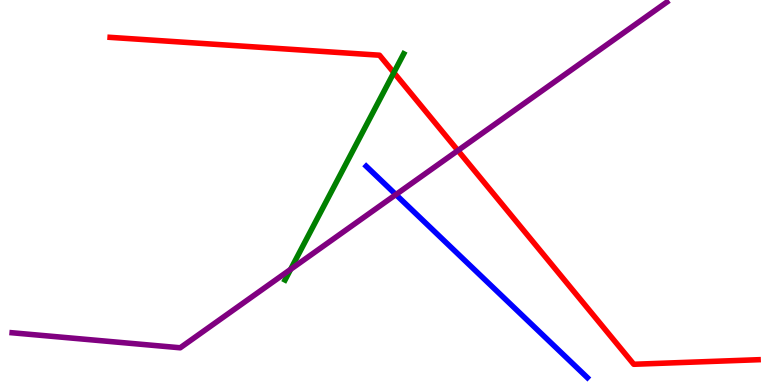[{'lines': ['blue', 'red'], 'intersections': []}, {'lines': ['green', 'red'], 'intersections': [{'x': 5.08, 'y': 8.11}]}, {'lines': ['purple', 'red'], 'intersections': [{'x': 5.91, 'y': 6.09}]}, {'lines': ['blue', 'green'], 'intersections': []}, {'lines': ['blue', 'purple'], 'intersections': [{'x': 5.11, 'y': 4.95}]}, {'lines': ['green', 'purple'], 'intersections': [{'x': 3.75, 'y': 3.0}]}]